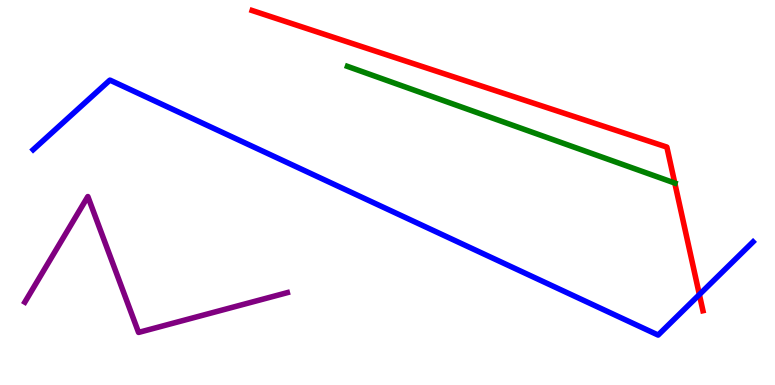[{'lines': ['blue', 'red'], 'intersections': [{'x': 9.02, 'y': 2.35}]}, {'lines': ['green', 'red'], 'intersections': [{'x': 8.71, 'y': 5.25}]}, {'lines': ['purple', 'red'], 'intersections': []}, {'lines': ['blue', 'green'], 'intersections': []}, {'lines': ['blue', 'purple'], 'intersections': []}, {'lines': ['green', 'purple'], 'intersections': []}]